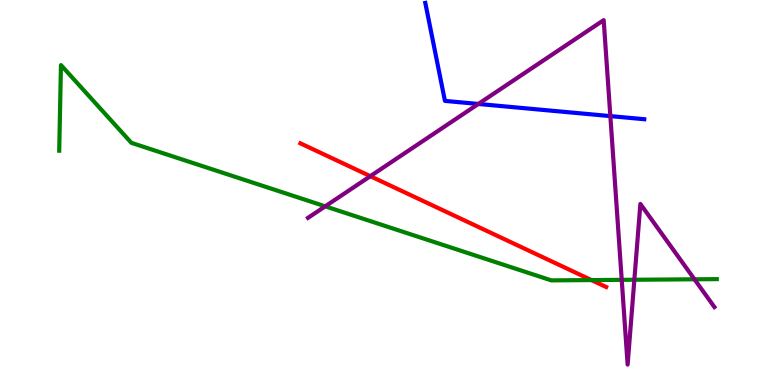[{'lines': ['blue', 'red'], 'intersections': []}, {'lines': ['green', 'red'], 'intersections': [{'x': 7.63, 'y': 2.73}]}, {'lines': ['purple', 'red'], 'intersections': [{'x': 4.78, 'y': 5.42}]}, {'lines': ['blue', 'green'], 'intersections': []}, {'lines': ['blue', 'purple'], 'intersections': [{'x': 6.17, 'y': 7.3}, {'x': 7.88, 'y': 6.98}]}, {'lines': ['green', 'purple'], 'intersections': [{'x': 4.2, 'y': 4.64}, {'x': 8.02, 'y': 2.73}, {'x': 8.19, 'y': 2.73}, {'x': 8.96, 'y': 2.75}]}]